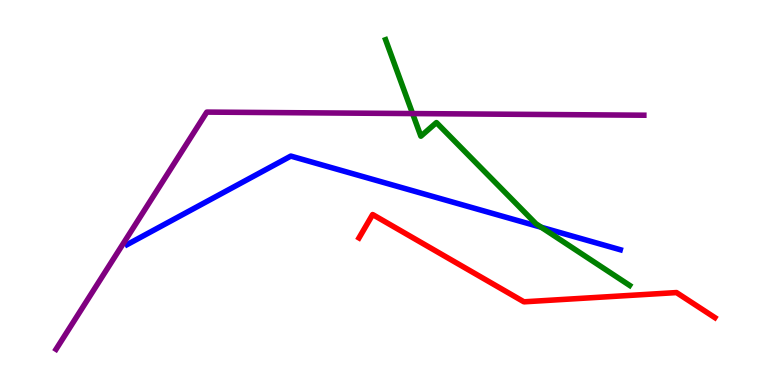[{'lines': ['blue', 'red'], 'intersections': []}, {'lines': ['green', 'red'], 'intersections': []}, {'lines': ['purple', 'red'], 'intersections': []}, {'lines': ['blue', 'green'], 'intersections': [{'x': 6.98, 'y': 4.1}]}, {'lines': ['blue', 'purple'], 'intersections': []}, {'lines': ['green', 'purple'], 'intersections': [{'x': 5.32, 'y': 7.05}]}]